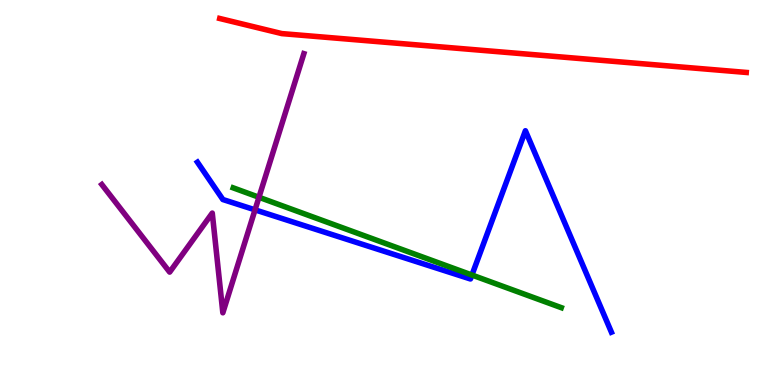[{'lines': ['blue', 'red'], 'intersections': []}, {'lines': ['green', 'red'], 'intersections': []}, {'lines': ['purple', 'red'], 'intersections': []}, {'lines': ['blue', 'green'], 'intersections': [{'x': 6.09, 'y': 2.86}]}, {'lines': ['blue', 'purple'], 'intersections': [{'x': 3.29, 'y': 4.55}]}, {'lines': ['green', 'purple'], 'intersections': [{'x': 3.34, 'y': 4.88}]}]